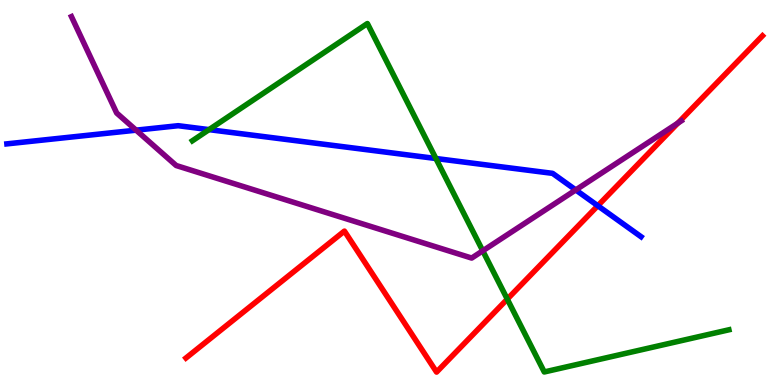[{'lines': ['blue', 'red'], 'intersections': [{'x': 7.71, 'y': 4.66}]}, {'lines': ['green', 'red'], 'intersections': [{'x': 6.55, 'y': 2.23}]}, {'lines': ['purple', 'red'], 'intersections': [{'x': 8.75, 'y': 6.8}]}, {'lines': ['blue', 'green'], 'intersections': [{'x': 2.7, 'y': 6.63}, {'x': 5.62, 'y': 5.88}]}, {'lines': ['blue', 'purple'], 'intersections': [{'x': 1.76, 'y': 6.62}, {'x': 7.43, 'y': 5.07}]}, {'lines': ['green', 'purple'], 'intersections': [{'x': 6.23, 'y': 3.49}]}]